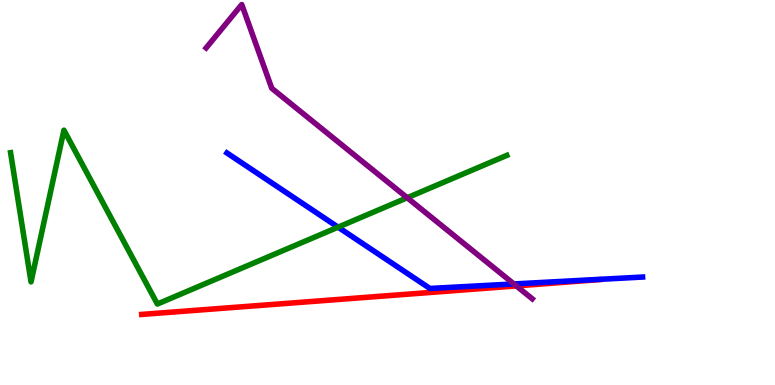[{'lines': ['blue', 'red'], 'intersections': []}, {'lines': ['green', 'red'], 'intersections': []}, {'lines': ['purple', 'red'], 'intersections': [{'x': 6.66, 'y': 2.57}]}, {'lines': ['blue', 'green'], 'intersections': [{'x': 4.36, 'y': 4.1}]}, {'lines': ['blue', 'purple'], 'intersections': [{'x': 6.63, 'y': 2.62}]}, {'lines': ['green', 'purple'], 'intersections': [{'x': 5.25, 'y': 4.86}]}]